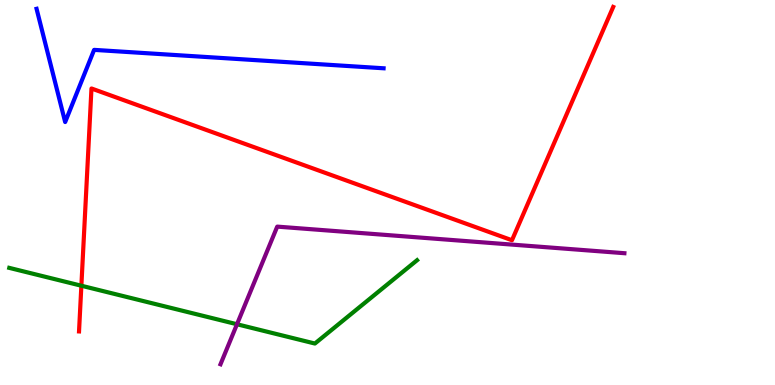[{'lines': ['blue', 'red'], 'intersections': []}, {'lines': ['green', 'red'], 'intersections': [{'x': 1.05, 'y': 2.58}]}, {'lines': ['purple', 'red'], 'intersections': []}, {'lines': ['blue', 'green'], 'intersections': []}, {'lines': ['blue', 'purple'], 'intersections': []}, {'lines': ['green', 'purple'], 'intersections': [{'x': 3.06, 'y': 1.58}]}]